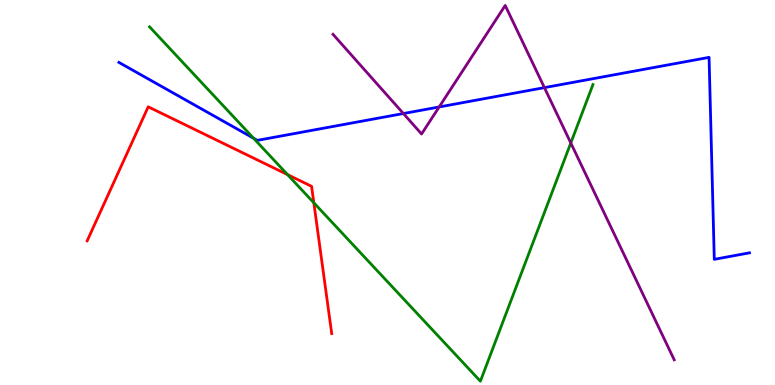[{'lines': ['blue', 'red'], 'intersections': []}, {'lines': ['green', 'red'], 'intersections': [{'x': 3.71, 'y': 5.46}, {'x': 4.05, 'y': 4.73}]}, {'lines': ['purple', 'red'], 'intersections': []}, {'lines': ['blue', 'green'], 'intersections': [{'x': 3.27, 'y': 6.41}]}, {'lines': ['blue', 'purple'], 'intersections': [{'x': 5.21, 'y': 7.05}, {'x': 5.67, 'y': 7.22}, {'x': 7.02, 'y': 7.72}]}, {'lines': ['green', 'purple'], 'intersections': [{'x': 7.37, 'y': 6.29}]}]